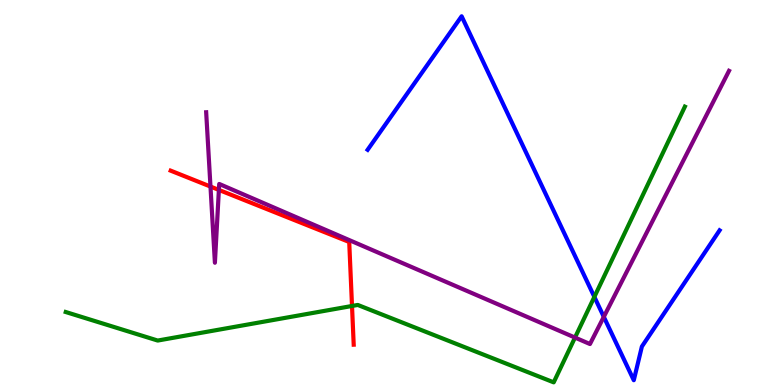[{'lines': ['blue', 'red'], 'intersections': []}, {'lines': ['green', 'red'], 'intersections': [{'x': 4.54, 'y': 2.05}]}, {'lines': ['purple', 'red'], 'intersections': [{'x': 2.72, 'y': 5.15}, {'x': 2.82, 'y': 5.07}]}, {'lines': ['blue', 'green'], 'intersections': [{'x': 7.67, 'y': 2.29}]}, {'lines': ['blue', 'purple'], 'intersections': [{'x': 7.79, 'y': 1.77}]}, {'lines': ['green', 'purple'], 'intersections': [{'x': 7.42, 'y': 1.23}]}]